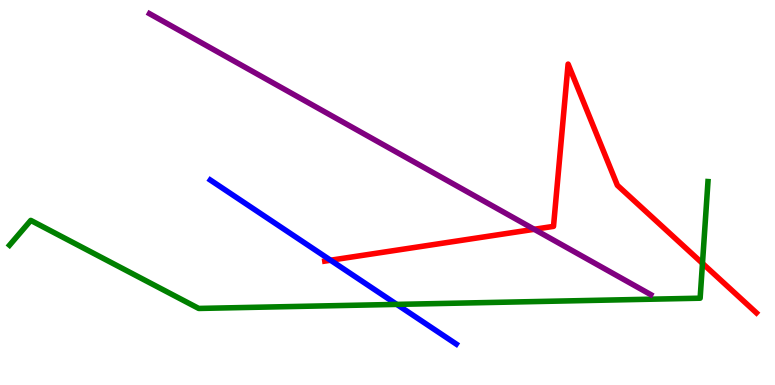[{'lines': ['blue', 'red'], 'intersections': [{'x': 4.27, 'y': 3.24}]}, {'lines': ['green', 'red'], 'intersections': [{'x': 9.06, 'y': 3.16}]}, {'lines': ['purple', 'red'], 'intersections': [{'x': 6.89, 'y': 4.04}]}, {'lines': ['blue', 'green'], 'intersections': [{'x': 5.12, 'y': 2.09}]}, {'lines': ['blue', 'purple'], 'intersections': []}, {'lines': ['green', 'purple'], 'intersections': []}]